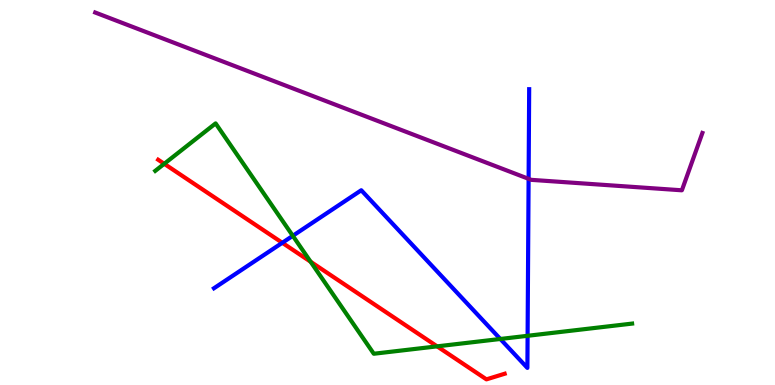[{'lines': ['blue', 'red'], 'intersections': [{'x': 3.64, 'y': 3.69}]}, {'lines': ['green', 'red'], 'intersections': [{'x': 2.12, 'y': 5.75}, {'x': 4.01, 'y': 3.2}, {'x': 5.64, 'y': 1.0}]}, {'lines': ['purple', 'red'], 'intersections': []}, {'lines': ['blue', 'green'], 'intersections': [{'x': 3.78, 'y': 3.88}, {'x': 6.46, 'y': 1.2}, {'x': 6.81, 'y': 1.28}]}, {'lines': ['blue', 'purple'], 'intersections': [{'x': 6.82, 'y': 5.35}]}, {'lines': ['green', 'purple'], 'intersections': []}]